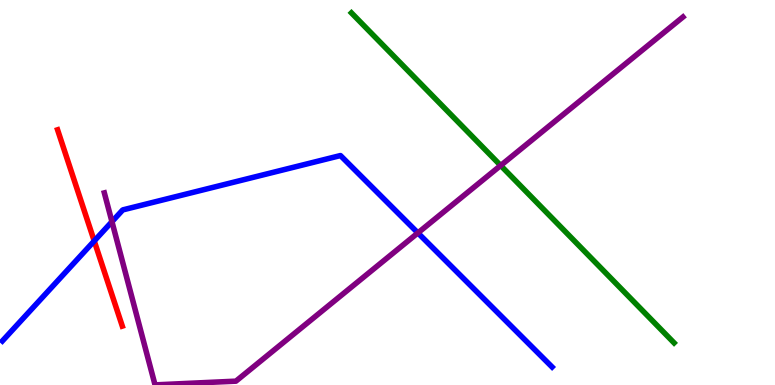[{'lines': ['blue', 'red'], 'intersections': [{'x': 1.22, 'y': 3.74}]}, {'lines': ['green', 'red'], 'intersections': []}, {'lines': ['purple', 'red'], 'intersections': []}, {'lines': ['blue', 'green'], 'intersections': []}, {'lines': ['blue', 'purple'], 'intersections': [{'x': 1.44, 'y': 4.24}, {'x': 5.39, 'y': 3.95}]}, {'lines': ['green', 'purple'], 'intersections': [{'x': 6.46, 'y': 5.7}]}]